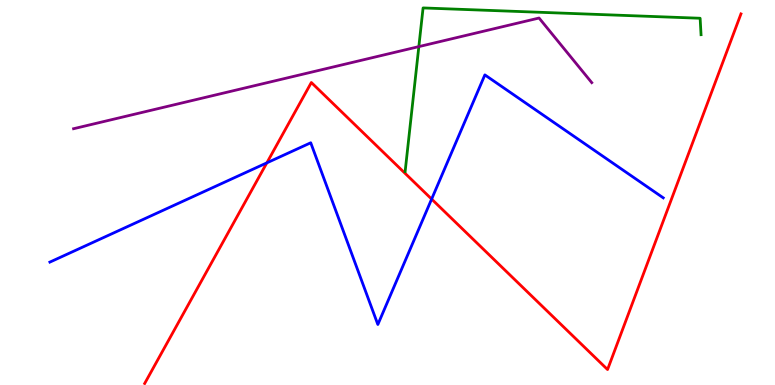[{'lines': ['blue', 'red'], 'intersections': [{'x': 3.44, 'y': 5.77}, {'x': 5.57, 'y': 4.83}]}, {'lines': ['green', 'red'], 'intersections': []}, {'lines': ['purple', 'red'], 'intersections': []}, {'lines': ['blue', 'green'], 'intersections': []}, {'lines': ['blue', 'purple'], 'intersections': []}, {'lines': ['green', 'purple'], 'intersections': [{'x': 5.4, 'y': 8.79}]}]